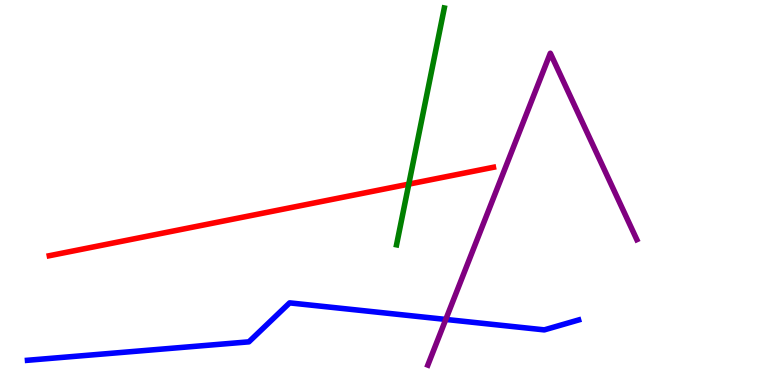[{'lines': ['blue', 'red'], 'intersections': []}, {'lines': ['green', 'red'], 'intersections': [{'x': 5.27, 'y': 5.22}]}, {'lines': ['purple', 'red'], 'intersections': []}, {'lines': ['blue', 'green'], 'intersections': []}, {'lines': ['blue', 'purple'], 'intersections': [{'x': 5.75, 'y': 1.7}]}, {'lines': ['green', 'purple'], 'intersections': []}]